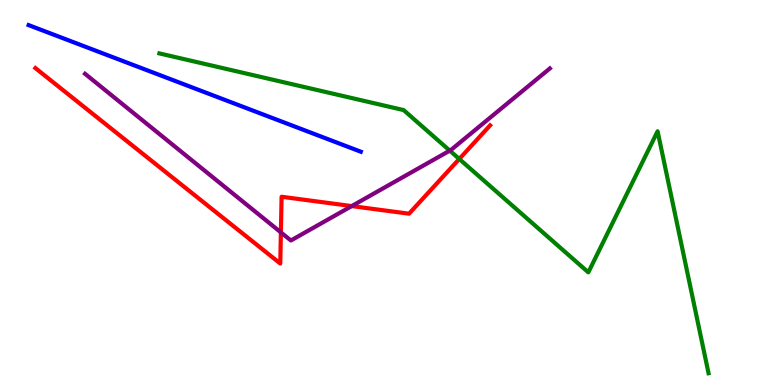[{'lines': ['blue', 'red'], 'intersections': []}, {'lines': ['green', 'red'], 'intersections': [{'x': 5.93, 'y': 5.87}]}, {'lines': ['purple', 'red'], 'intersections': [{'x': 3.62, 'y': 3.96}, {'x': 4.54, 'y': 4.65}]}, {'lines': ['blue', 'green'], 'intersections': []}, {'lines': ['blue', 'purple'], 'intersections': []}, {'lines': ['green', 'purple'], 'intersections': [{'x': 5.8, 'y': 6.09}]}]